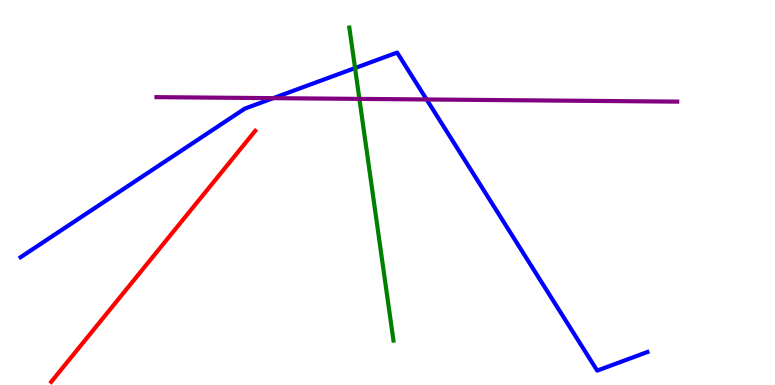[{'lines': ['blue', 'red'], 'intersections': []}, {'lines': ['green', 'red'], 'intersections': []}, {'lines': ['purple', 'red'], 'intersections': []}, {'lines': ['blue', 'green'], 'intersections': [{'x': 4.58, 'y': 8.23}]}, {'lines': ['blue', 'purple'], 'intersections': [{'x': 3.53, 'y': 7.45}, {'x': 5.5, 'y': 7.42}]}, {'lines': ['green', 'purple'], 'intersections': [{'x': 4.64, 'y': 7.43}]}]